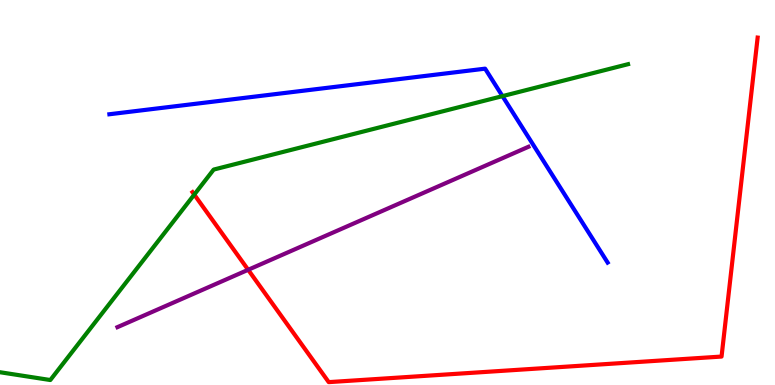[{'lines': ['blue', 'red'], 'intersections': []}, {'lines': ['green', 'red'], 'intersections': [{'x': 2.51, 'y': 4.95}]}, {'lines': ['purple', 'red'], 'intersections': [{'x': 3.2, 'y': 2.99}]}, {'lines': ['blue', 'green'], 'intersections': [{'x': 6.48, 'y': 7.5}]}, {'lines': ['blue', 'purple'], 'intersections': []}, {'lines': ['green', 'purple'], 'intersections': []}]